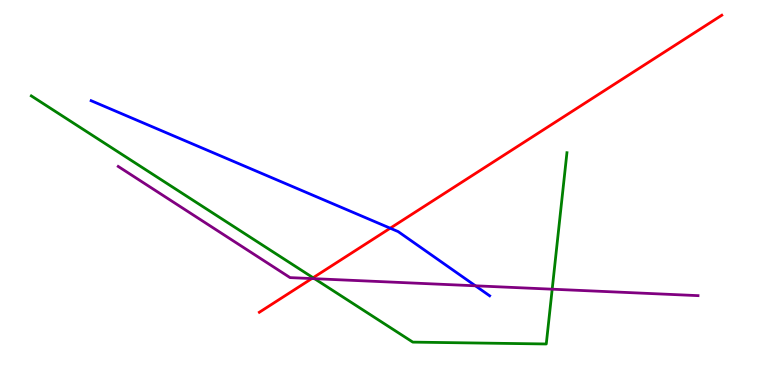[{'lines': ['blue', 'red'], 'intersections': [{'x': 5.04, 'y': 4.07}]}, {'lines': ['green', 'red'], 'intersections': [{'x': 4.04, 'y': 2.79}]}, {'lines': ['purple', 'red'], 'intersections': [{'x': 4.02, 'y': 2.76}]}, {'lines': ['blue', 'green'], 'intersections': []}, {'lines': ['blue', 'purple'], 'intersections': [{'x': 6.13, 'y': 2.58}]}, {'lines': ['green', 'purple'], 'intersections': [{'x': 4.06, 'y': 2.76}, {'x': 7.13, 'y': 2.49}]}]